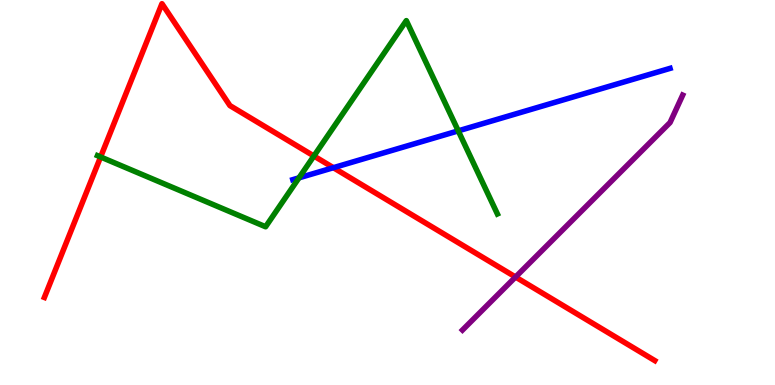[{'lines': ['blue', 'red'], 'intersections': [{'x': 4.3, 'y': 5.64}]}, {'lines': ['green', 'red'], 'intersections': [{'x': 1.3, 'y': 5.92}, {'x': 4.05, 'y': 5.95}]}, {'lines': ['purple', 'red'], 'intersections': [{'x': 6.65, 'y': 2.8}]}, {'lines': ['blue', 'green'], 'intersections': [{'x': 3.86, 'y': 5.38}, {'x': 5.91, 'y': 6.6}]}, {'lines': ['blue', 'purple'], 'intersections': []}, {'lines': ['green', 'purple'], 'intersections': []}]